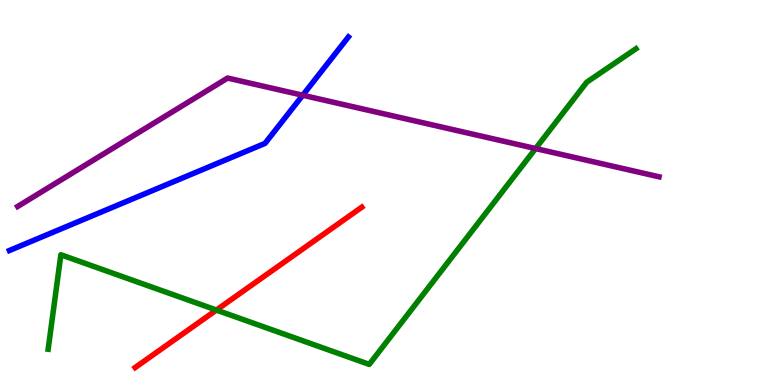[{'lines': ['blue', 'red'], 'intersections': []}, {'lines': ['green', 'red'], 'intersections': [{'x': 2.79, 'y': 1.95}]}, {'lines': ['purple', 'red'], 'intersections': []}, {'lines': ['blue', 'green'], 'intersections': []}, {'lines': ['blue', 'purple'], 'intersections': [{'x': 3.91, 'y': 7.53}]}, {'lines': ['green', 'purple'], 'intersections': [{'x': 6.91, 'y': 6.14}]}]